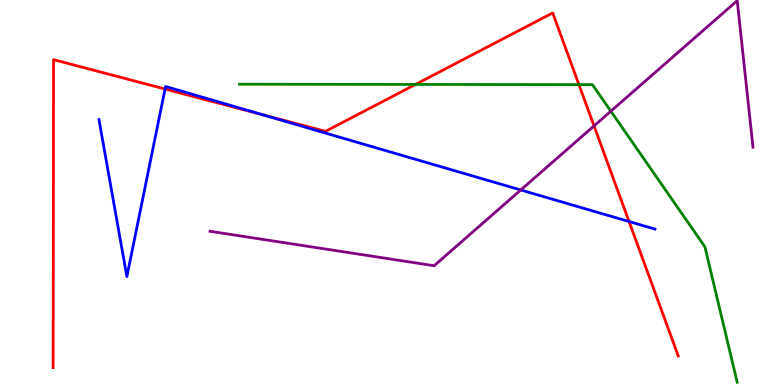[{'lines': ['blue', 'red'], 'intersections': [{'x': 2.13, 'y': 7.69}, {'x': 3.38, 'y': 7.02}, {'x': 8.12, 'y': 4.25}]}, {'lines': ['green', 'red'], 'intersections': [{'x': 5.36, 'y': 7.81}, {'x': 7.47, 'y': 7.8}]}, {'lines': ['purple', 'red'], 'intersections': [{'x': 7.67, 'y': 6.73}]}, {'lines': ['blue', 'green'], 'intersections': []}, {'lines': ['blue', 'purple'], 'intersections': [{'x': 6.72, 'y': 5.07}]}, {'lines': ['green', 'purple'], 'intersections': [{'x': 7.88, 'y': 7.11}]}]